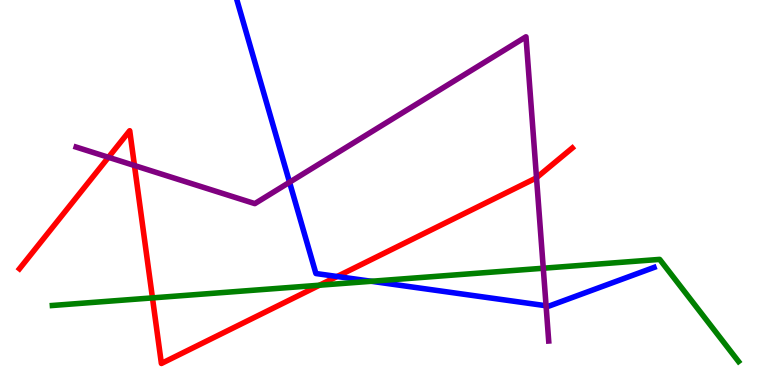[{'lines': ['blue', 'red'], 'intersections': [{'x': 4.35, 'y': 2.82}]}, {'lines': ['green', 'red'], 'intersections': [{'x': 1.97, 'y': 2.26}, {'x': 4.12, 'y': 2.59}]}, {'lines': ['purple', 'red'], 'intersections': [{'x': 1.4, 'y': 5.91}, {'x': 1.73, 'y': 5.7}, {'x': 6.92, 'y': 5.38}]}, {'lines': ['blue', 'green'], 'intersections': [{'x': 4.79, 'y': 2.69}]}, {'lines': ['blue', 'purple'], 'intersections': [{'x': 3.74, 'y': 5.27}, {'x': 7.05, 'y': 2.06}]}, {'lines': ['green', 'purple'], 'intersections': [{'x': 7.01, 'y': 3.03}]}]